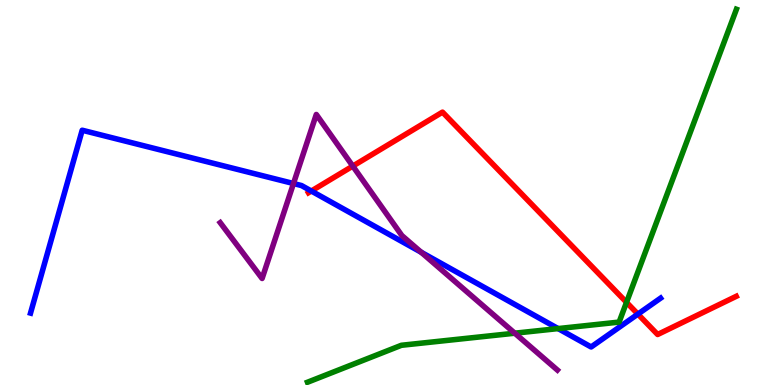[{'lines': ['blue', 'red'], 'intersections': [{'x': 4.02, 'y': 5.04}, {'x': 8.23, 'y': 1.84}]}, {'lines': ['green', 'red'], 'intersections': [{'x': 8.08, 'y': 2.15}]}, {'lines': ['purple', 'red'], 'intersections': [{'x': 4.55, 'y': 5.69}]}, {'lines': ['blue', 'green'], 'intersections': [{'x': 7.2, 'y': 1.47}]}, {'lines': ['blue', 'purple'], 'intersections': [{'x': 3.79, 'y': 5.23}, {'x': 5.43, 'y': 3.45}]}, {'lines': ['green', 'purple'], 'intersections': [{'x': 6.64, 'y': 1.35}]}]